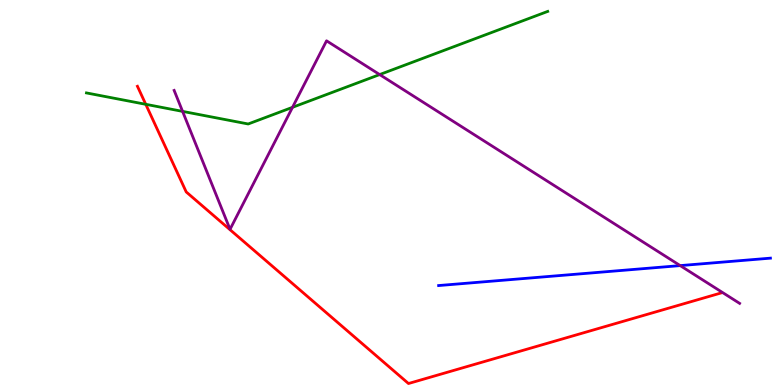[{'lines': ['blue', 'red'], 'intersections': []}, {'lines': ['green', 'red'], 'intersections': [{'x': 1.88, 'y': 7.29}]}, {'lines': ['purple', 'red'], 'intersections': []}, {'lines': ['blue', 'green'], 'intersections': []}, {'lines': ['blue', 'purple'], 'intersections': [{'x': 8.78, 'y': 3.1}]}, {'lines': ['green', 'purple'], 'intersections': [{'x': 2.36, 'y': 7.11}, {'x': 3.77, 'y': 7.21}, {'x': 4.9, 'y': 8.06}]}]